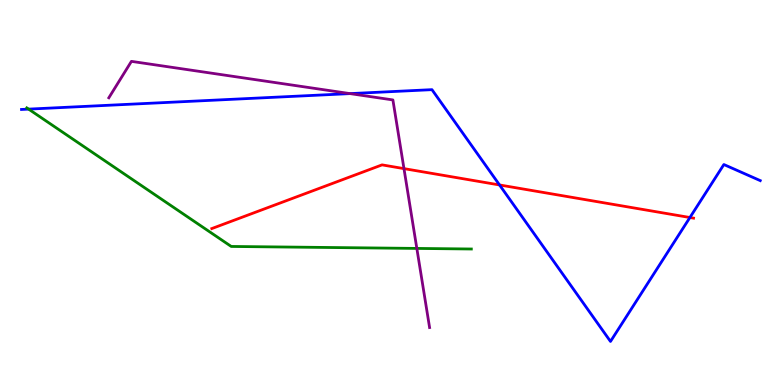[{'lines': ['blue', 'red'], 'intersections': [{'x': 6.45, 'y': 5.2}, {'x': 8.9, 'y': 4.35}]}, {'lines': ['green', 'red'], 'intersections': []}, {'lines': ['purple', 'red'], 'intersections': [{'x': 5.21, 'y': 5.62}]}, {'lines': ['blue', 'green'], 'intersections': [{'x': 0.369, 'y': 7.17}]}, {'lines': ['blue', 'purple'], 'intersections': [{'x': 4.52, 'y': 7.57}]}, {'lines': ['green', 'purple'], 'intersections': [{'x': 5.38, 'y': 3.55}]}]